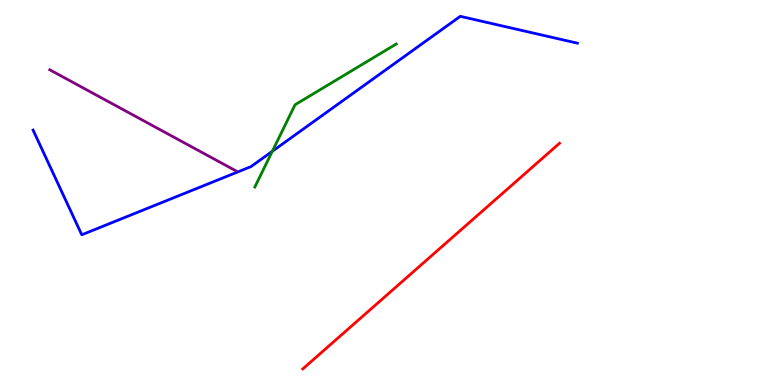[{'lines': ['blue', 'red'], 'intersections': []}, {'lines': ['green', 'red'], 'intersections': []}, {'lines': ['purple', 'red'], 'intersections': []}, {'lines': ['blue', 'green'], 'intersections': [{'x': 3.51, 'y': 6.07}]}, {'lines': ['blue', 'purple'], 'intersections': []}, {'lines': ['green', 'purple'], 'intersections': []}]